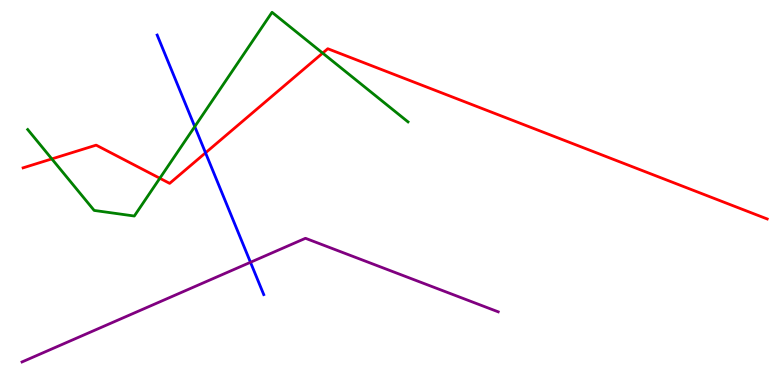[{'lines': ['blue', 'red'], 'intersections': [{'x': 2.65, 'y': 6.03}]}, {'lines': ['green', 'red'], 'intersections': [{'x': 0.669, 'y': 5.87}, {'x': 2.06, 'y': 5.37}, {'x': 4.16, 'y': 8.62}]}, {'lines': ['purple', 'red'], 'intersections': []}, {'lines': ['blue', 'green'], 'intersections': [{'x': 2.51, 'y': 6.71}]}, {'lines': ['blue', 'purple'], 'intersections': [{'x': 3.23, 'y': 3.19}]}, {'lines': ['green', 'purple'], 'intersections': []}]